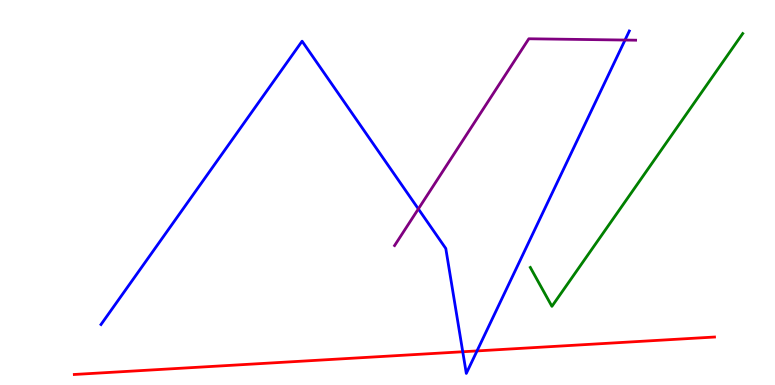[{'lines': ['blue', 'red'], 'intersections': [{'x': 5.97, 'y': 0.863}, {'x': 6.16, 'y': 0.885}]}, {'lines': ['green', 'red'], 'intersections': []}, {'lines': ['purple', 'red'], 'intersections': []}, {'lines': ['blue', 'green'], 'intersections': []}, {'lines': ['blue', 'purple'], 'intersections': [{'x': 5.4, 'y': 4.57}, {'x': 8.06, 'y': 8.96}]}, {'lines': ['green', 'purple'], 'intersections': []}]